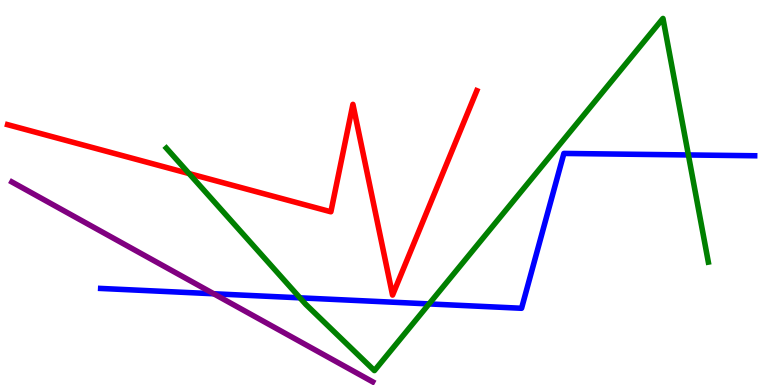[{'lines': ['blue', 'red'], 'intersections': []}, {'lines': ['green', 'red'], 'intersections': [{'x': 2.44, 'y': 5.49}]}, {'lines': ['purple', 'red'], 'intersections': []}, {'lines': ['blue', 'green'], 'intersections': [{'x': 3.87, 'y': 2.26}, {'x': 5.54, 'y': 2.11}, {'x': 8.88, 'y': 5.98}]}, {'lines': ['blue', 'purple'], 'intersections': [{'x': 2.76, 'y': 2.37}]}, {'lines': ['green', 'purple'], 'intersections': []}]